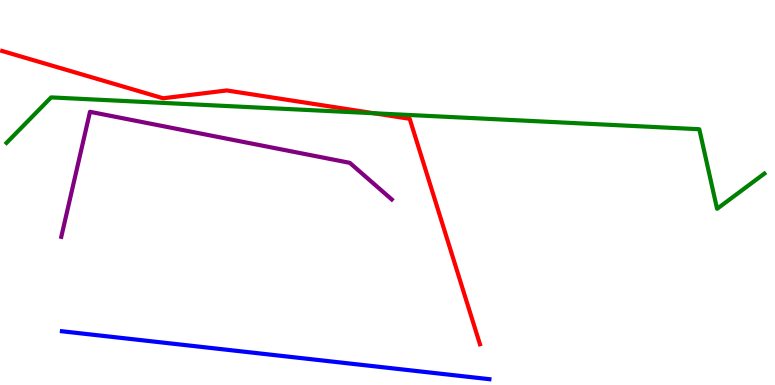[{'lines': ['blue', 'red'], 'intersections': []}, {'lines': ['green', 'red'], 'intersections': [{'x': 4.82, 'y': 7.06}]}, {'lines': ['purple', 'red'], 'intersections': []}, {'lines': ['blue', 'green'], 'intersections': []}, {'lines': ['blue', 'purple'], 'intersections': []}, {'lines': ['green', 'purple'], 'intersections': []}]